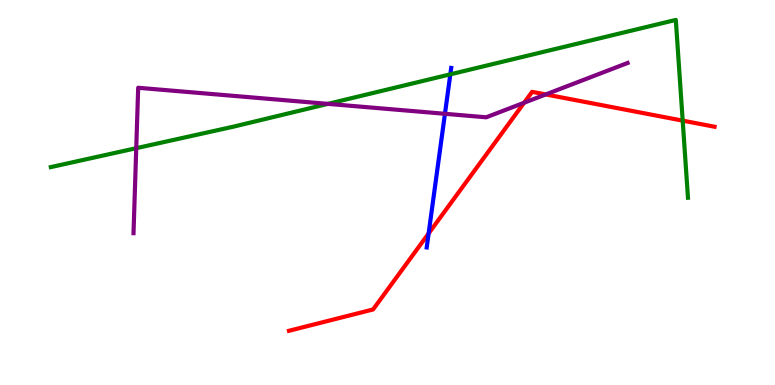[{'lines': ['blue', 'red'], 'intersections': [{'x': 5.53, 'y': 3.94}]}, {'lines': ['green', 'red'], 'intersections': [{'x': 8.81, 'y': 6.87}]}, {'lines': ['purple', 'red'], 'intersections': [{'x': 6.76, 'y': 7.33}, {'x': 7.04, 'y': 7.55}]}, {'lines': ['blue', 'green'], 'intersections': [{'x': 5.81, 'y': 8.07}]}, {'lines': ['blue', 'purple'], 'intersections': [{'x': 5.74, 'y': 7.04}]}, {'lines': ['green', 'purple'], 'intersections': [{'x': 1.76, 'y': 6.15}, {'x': 4.23, 'y': 7.3}]}]